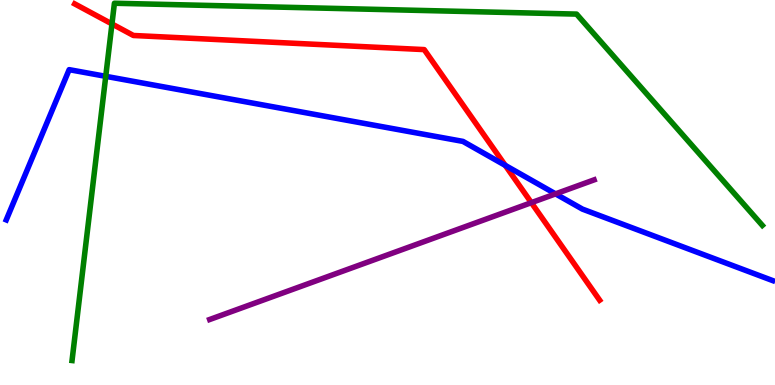[{'lines': ['blue', 'red'], 'intersections': [{'x': 6.52, 'y': 5.7}]}, {'lines': ['green', 'red'], 'intersections': [{'x': 1.44, 'y': 9.38}]}, {'lines': ['purple', 'red'], 'intersections': [{'x': 6.86, 'y': 4.74}]}, {'lines': ['blue', 'green'], 'intersections': [{'x': 1.36, 'y': 8.02}]}, {'lines': ['blue', 'purple'], 'intersections': [{'x': 7.17, 'y': 4.96}]}, {'lines': ['green', 'purple'], 'intersections': []}]